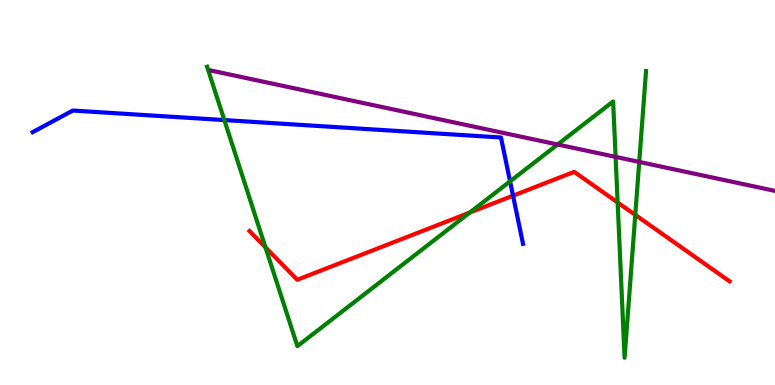[{'lines': ['blue', 'red'], 'intersections': [{'x': 6.62, 'y': 4.92}]}, {'lines': ['green', 'red'], 'intersections': [{'x': 3.43, 'y': 3.58}, {'x': 6.06, 'y': 4.48}, {'x': 7.97, 'y': 4.74}, {'x': 8.2, 'y': 4.42}]}, {'lines': ['purple', 'red'], 'intersections': []}, {'lines': ['blue', 'green'], 'intersections': [{'x': 2.89, 'y': 6.88}, {'x': 6.58, 'y': 5.29}]}, {'lines': ['blue', 'purple'], 'intersections': []}, {'lines': ['green', 'purple'], 'intersections': [{'x': 7.2, 'y': 6.25}, {'x': 7.94, 'y': 5.93}, {'x': 8.25, 'y': 5.79}]}]